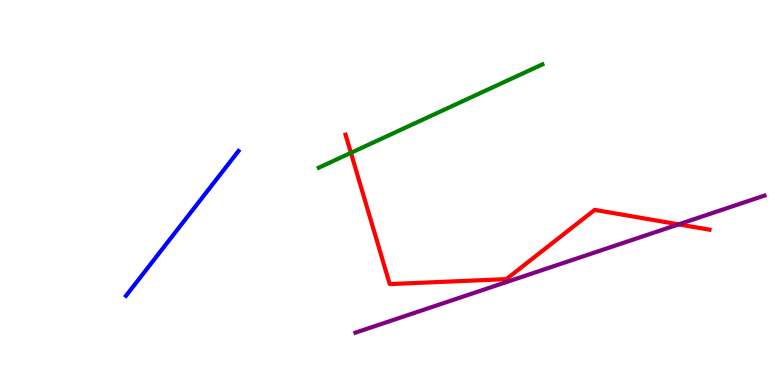[{'lines': ['blue', 'red'], 'intersections': []}, {'lines': ['green', 'red'], 'intersections': [{'x': 4.53, 'y': 6.03}]}, {'lines': ['purple', 'red'], 'intersections': [{'x': 8.76, 'y': 4.17}]}, {'lines': ['blue', 'green'], 'intersections': []}, {'lines': ['blue', 'purple'], 'intersections': []}, {'lines': ['green', 'purple'], 'intersections': []}]